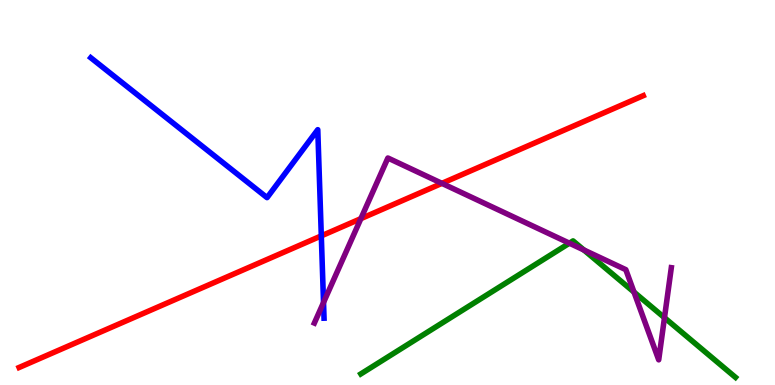[{'lines': ['blue', 'red'], 'intersections': [{'x': 4.15, 'y': 3.87}]}, {'lines': ['green', 'red'], 'intersections': []}, {'lines': ['purple', 'red'], 'intersections': [{'x': 4.66, 'y': 4.32}, {'x': 5.7, 'y': 5.24}]}, {'lines': ['blue', 'green'], 'intersections': []}, {'lines': ['blue', 'purple'], 'intersections': [{'x': 4.17, 'y': 2.14}]}, {'lines': ['green', 'purple'], 'intersections': [{'x': 7.35, 'y': 3.68}, {'x': 7.53, 'y': 3.51}, {'x': 8.18, 'y': 2.41}, {'x': 8.57, 'y': 1.75}]}]